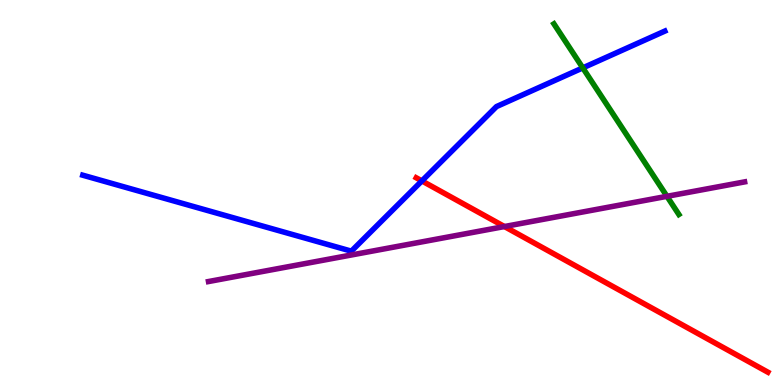[{'lines': ['blue', 'red'], 'intersections': [{'x': 5.44, 'y': 5.3}]}, {'lines': ['green', 'red'], 'intersections': []}, {'lines': ['purple', 'red'], 'intersections': [{'x': 6.51, 'y': 4.12}]}, {'lines': ['blue', 'green'], 'intersections': [{'x': 7.52, 'y': 8.24}]}, {'lines': ['blue', 'purple'], 'intersections': []}, {'lines': ['green', 'purple'], 'intersections': [{'x': 8.61, 'y': 4.9}]}]